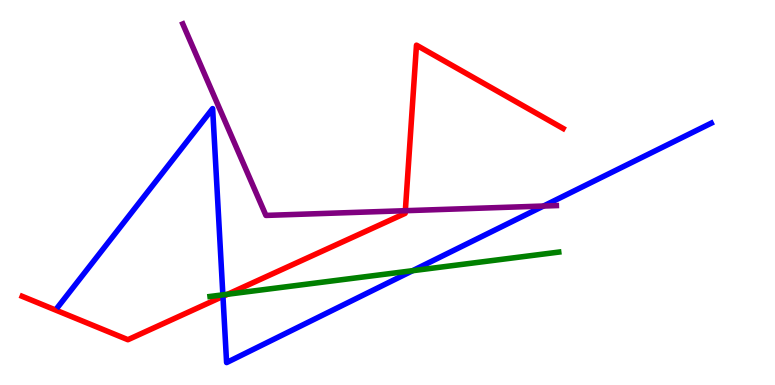[{'lines': ['blue', 'red'], 'intersections': [{'x': 2.88, 'y': 2.3}]}, {'lines': ['green', 'red'], 'intersections': [{'x': 2.94, 'y': 2.36}]}, {'lines': ['purple', 'red'], 'intersections': [{'x': 5.23, 'y': 4.53}]}, {'lines': ['blue', 'green'], 'intersections': [{'x': 2.88, 'y': 2.34}, {'x': 5.32, 'y': 2.97}]}, {'lines': ['blue', 'purple'], 'intersections': [{'x': 7.01, 'y': 4.65}]}, {'lines': ['green', 'purple'], 'intersections': []}]